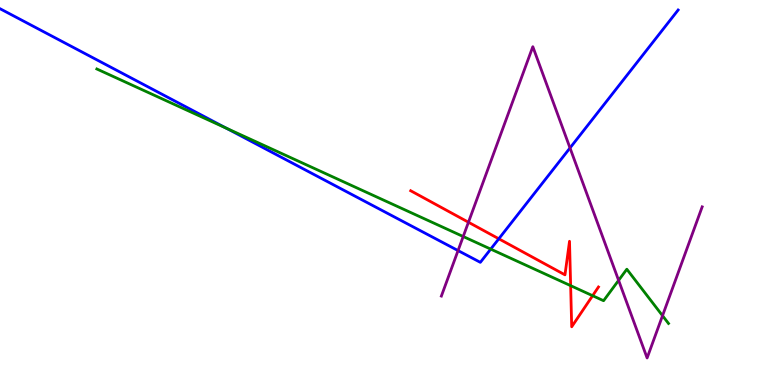[{'lines': ['blue', 'red'], 'intersections': [{'x': 6.44, 'y': 3.8}]}, {'lines': ['green', 'red'], 'intersections': [{'x': 7.36, 'y': 2.58}, {'x': 7.65, 'y': 2.32}]}, {'lines': ['purple', 'red'], 'intersections': [{'x': 6.04, 'y': 4.23}]}, {'lines': ['blue', 'green'], 'intersections': [{'x': 2.92, 'y': 6.67}, {'x': 6.33, 'y': 3.53}]}, {'lines': ['blue', 'purple'], 'intersections': [{'x': 5.91, 'y': 3.49}, {'x': 7.35, 'y': 6.16}]}, {'lines': ['green', 'purple'], 'intersections': [{'x': 5.98, 'y': 3.86}, {'x': 7.98, 'y': 2.72}, {'x': 8.55, 'y': 1.8}]}]